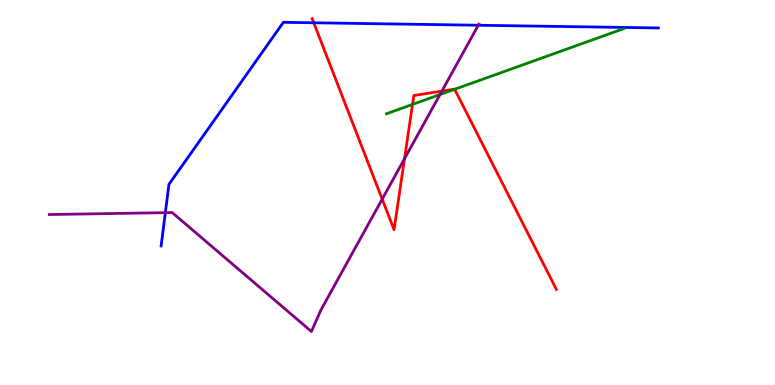[{'lines': ['blue', 'red'], 'intersections': [{'x': 4.05, 'y': 9.41}]}, {'lines': ['green', 'red'], 'intersections': [{'x': 5.32, 'y': 7.29}, {'x': 5.87, 'y': 7.68}]}, {'lines': ['purple', 'red'], 'intersections': [{'x': 4.93, 'y': 4.83}, {'x': 5.22, 'y': 5.88}, {'x': 5.7, 'y': 7.63}]}, {'lines': ['blue', 'green'], 'intersections': []}, {'lines': ['blue', 'purple'], 'intersections': [{'x': 2.13, 'y': 4.48}, {'x': 6.17, 'y': 9.34}]}, {'lines': ['green', 'purple'], 'intersections': [{'x': 5.68, 'y': 7.54}]}]